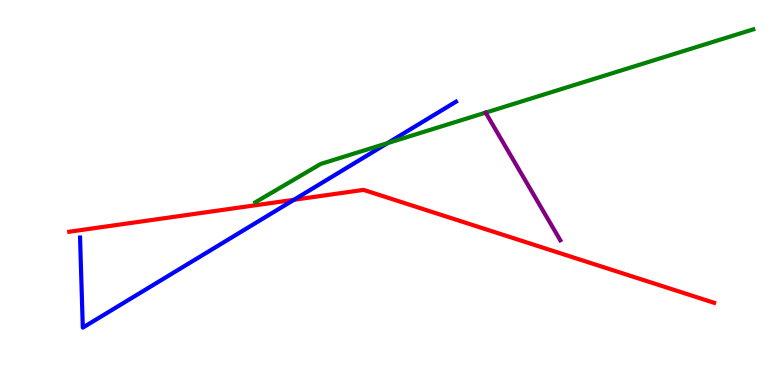[{'lines': ['blue', 'red'], 'intersections': [{'x': 3.79, 'y': 4.81}]}, {'lines': ['green', 'red'], 'intersections': []}, {'lines': ['purple', 'red'], 'intersections': []}, {'lines': ['blue', 'green'], 'intersections': [{'x': 5.0, 'y': 6.28}]}, {'lines': ['blue', 'purple'], 'intersections': []}, {'lines': ['green', 'purple'], 'intersections': [{'x': 6.27, 'y': 7.07}]}]